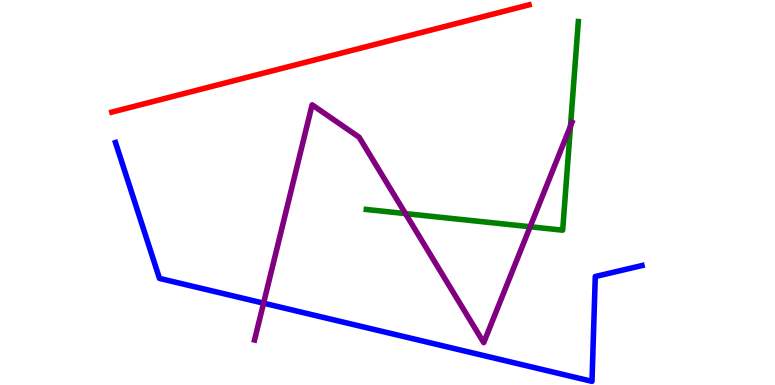[{'lines': ['blue', 'red'], 'intersections': []}, {'lines': ['green', 'red'], 'intersections': []}, {'lines': ['purple', 'red'], 'intersections': []}, {'lines': ['blue', 'green'], 'intersections': []}, {'lines': ['blue', 'purple'], 'intersections': [{'x': 3.4, 'y': 2.13}]}, {'lines': ['green', 'purple'], 'intersections': [{'x': 5.23, 'y': 4.45}, {'x': 6.84, 'y': 4.11}, {'x': 7.36, 'y': 6.72}]}]